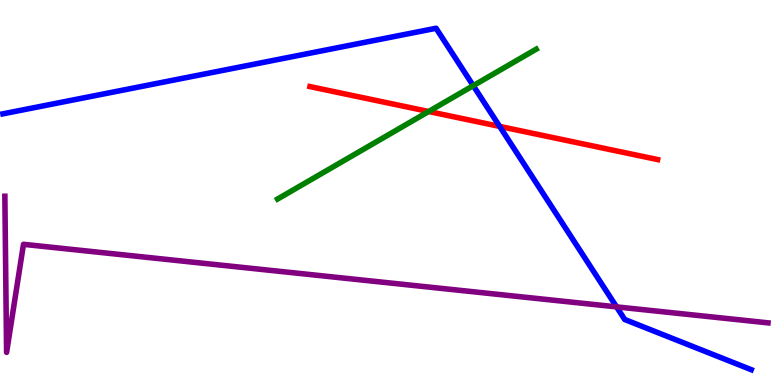[{'lines': ['blue', 'red'], 'intersections': [{'x': 6.45, 'y': 6.72}]}, {'lines': ['green', 'red'], 'intersections': [{'x': 5.53, 'y': 7.1}]}, {'lines': ['purple', 'red'], 'intersections': []}, {'lines': ['blue', 'green'], 'intersections': [{'x': 6.11, 'y': 7.77}]}, {'lines': ['blue', 'purple'], 'intersections': [{'x': 7.96, 'y': 2.03}]}, {'lines': ['green', 'purple'], 'intersections': []}]